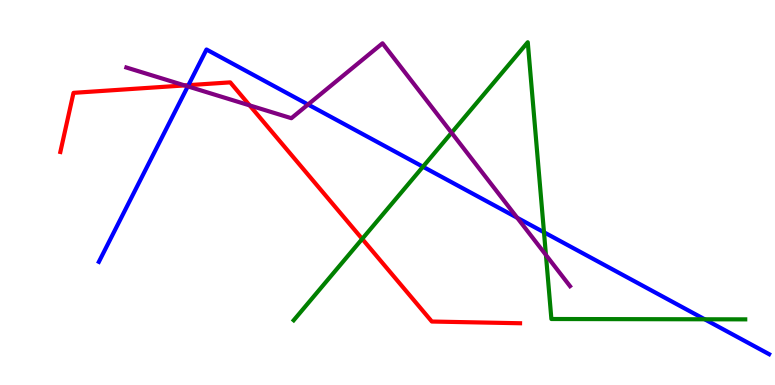[{'lines': ['blue', 'red'], 'intersections': [{'x': 2.43, 'y': 7.79}]}, {'lines': ['green', 'red'], 'intersections': [{'x': 4.67, 'y': 3.79}]}, {'lines': ['purple', 'red'], 'intersections': [{'x': 2.38, 'y': 7.78}, {'x': 3.22, 'y': 7.26}]}, {'lines': ['blue', 'green'], 'intersections': [{'x': 5.46, 'y': 5.67}, {'x': 7.02, 'y': 3.97}, {'x': 9.09, 'y': 1.71}]}, {'lines': ['blue', 'purple'], 'intersections': [{'x': 2.42, 'y': 7.76}, {'x': 3.97, 'y': 7.29}, {'x': 6.67, 'y': 4.34}]}, {'lines': ['green', 'purple'], 'intersections': [{'x': 5.83, 'y': 6.55}, {'x': 7.04, 'y': 3.38}]}]